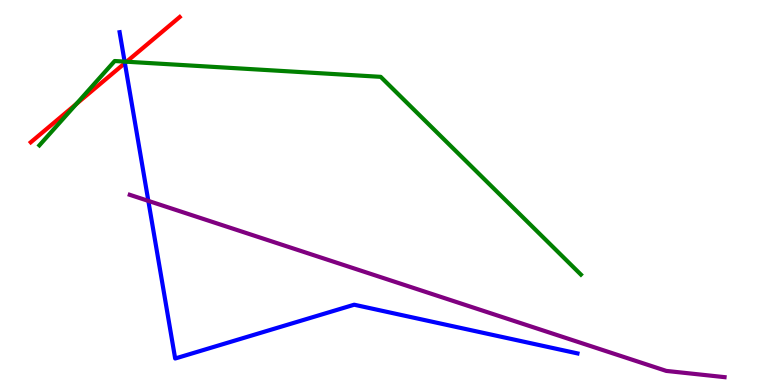[{'lines': ['blue', 'red'], 'intersections': [{'x': 1.61, 'y': 8.36}]}, {'lines': ['green', 'red'], 'intersections': [{'x': 0.986, 'y': 7.3}, {'x': 1.63, 'y': 8.4}]}, {'lines': ['purple', 'red'], 'intersections': []}, {'lines': ['blue', 'green'], 'intersections': [{'x': 1.61, 'y': 8.4}]}, {'lines': ['blue', 'purple'], 'intersections': [{'x': 1.91, 'y': 4.78}]}, {'lines': ['green', 'purple'], 'intersections': []}]